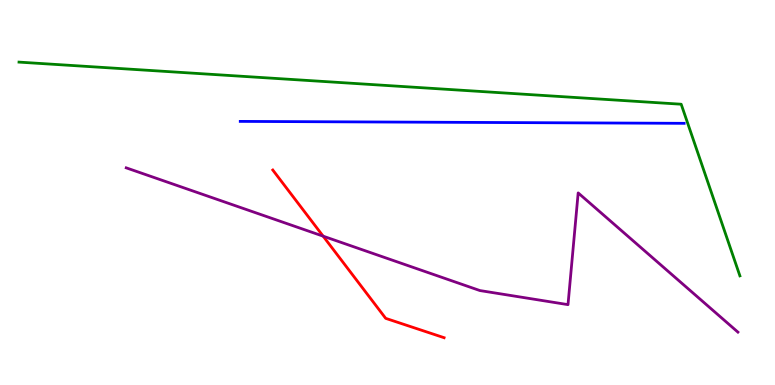[{'lines': ['blue', 'red'], 'intersections': []}, {'lines': ['green', 'red'], 'intersections': []}, {'lines': ['purple', 'red'], 'intersections': [{'x': 4.17, 'y': 3.87}]}, {'lines': ['blue', 'green'], 'intersections': []}, {'lines': ['blue', 'purple'], 'intersections': []}, {'lines': ['green', 'purple'], 'intersections': []}]